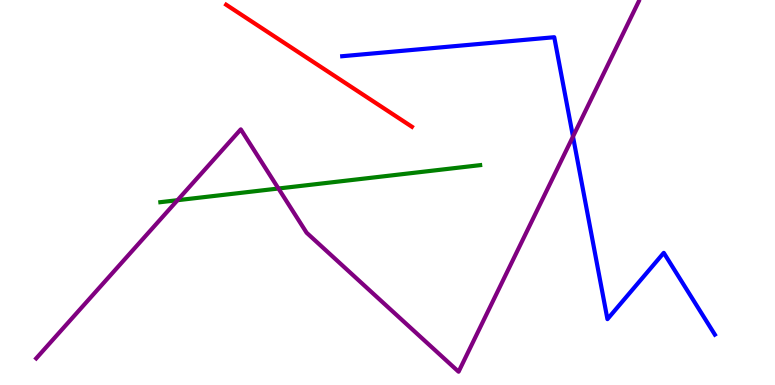[{'lines': ['blue', 'red'], 'intersections': []}, {'lines': ['green', 'red'], 'intersections': []}, {'lines': ['purple', 'red'], 'intersections': []}, {'lines': ['blue', 'green'], 'intersections': []}, {'lines': ['blue', 'purple'], 'intersections': [{'x': 7.39, 'y': 6.45}]}, {'lines': ['green', 'purple'], 'intersections': [{'x': 2.29, 'y': 4.8}, {'x': 3.59, 'y': 5.1}]}]